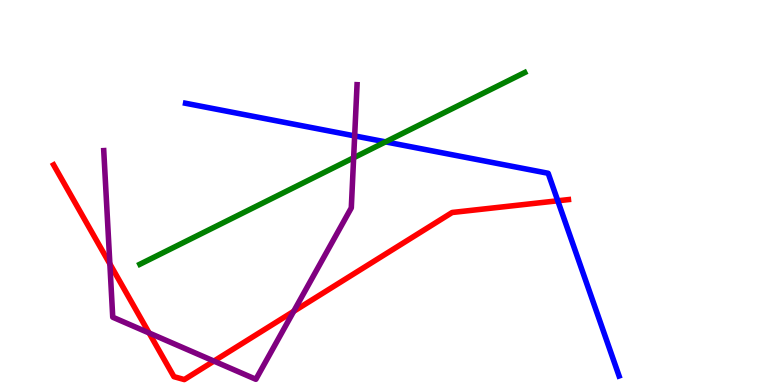[{'lines': ['blue', 'red'], 'intersections': [{'x': 7.2, 'y': 4.78}]}, {'lines': ['green', 'red'], 'intersections': []}, {'lines': ['purple', 'red'], 'intersections': [{'x': 1.42, 'y': 3.15}, {'x': 1.92, 'y': 1.35}, {'x': 2.76, 'y': 0.621}, {'x': 3.79, 'y': 1.91}]}, {'lines': ['blue', 'green'], 'intersections': [{'x': 4.97, 'y': 6.31}]}, {'lines': ['blue', 'purple'], 'intersections': [{'x': 4.58, 'y': 6.47}]}, {'lines': ['green', 'purple'], 'intersections': [{'x': 4.56, 'y': 5.9}]}]